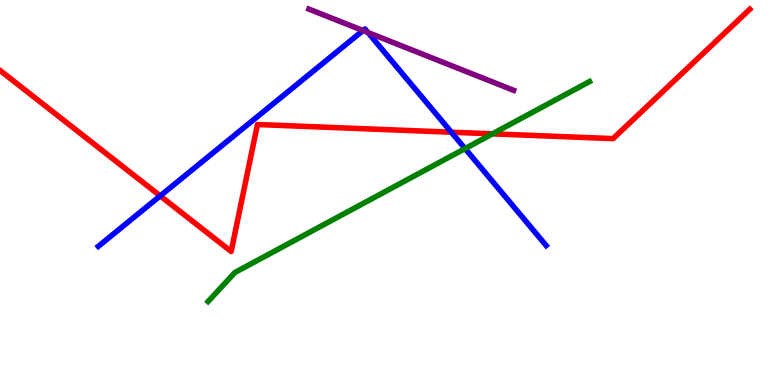[{'lines': ['blue', 'red'], 'intersections': [{'x': 2.07, 'y': 4.91}, {'x': 5.82, 'y': 6.57}]}, {'lines': ['green', 'red'], 'intersections': [{'x': 6.35, 'y': 6.52}]}, {'lines': ['purple', 'red'], 'intersections': []}, {'lines': ['blue', 'green'], 'intersections': [{'x': 6.0, 'y': 6.14}]}, {'lines': ['blue', 'purple'], 'intersections': [{'x': 4.68, 'y': 9.21}, {'x': 4.75, 'y': 9.15}]}, {'lines': ['green', 'purple'], 'intersections': []}]